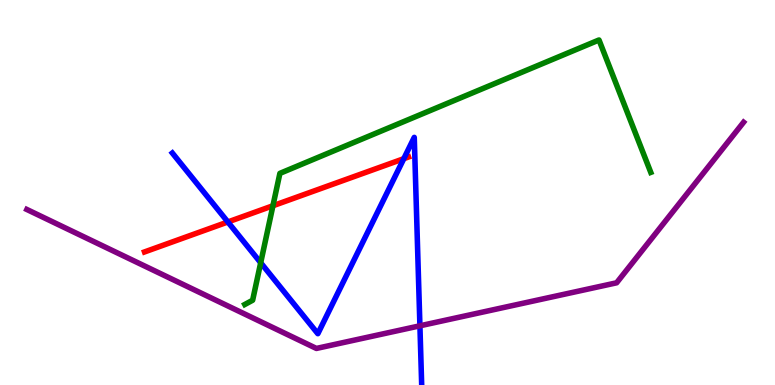[{'lines': ['blue', 'red'], 'intersections': [{'x': 2.94, 'y': 4.23}, {'x': 5.21, 'y': 5.88}]}, {'lines': ['green', 'red'], 'intersections': [{'x': 3.52, 'y': 4.66}]}, {'lines': ['purple', 'red'], 'intersections': []}, {'lines': ['blue', 'green'], 'intersections': [{'x': 3.36, 'y': 3.18}]}, {'lines': ['blue', 'purple'], 'intersections': [{'x': 5.42, 'y': 1.54}]}, {'lines': ['green', 'purple'], 'intersections': []}]